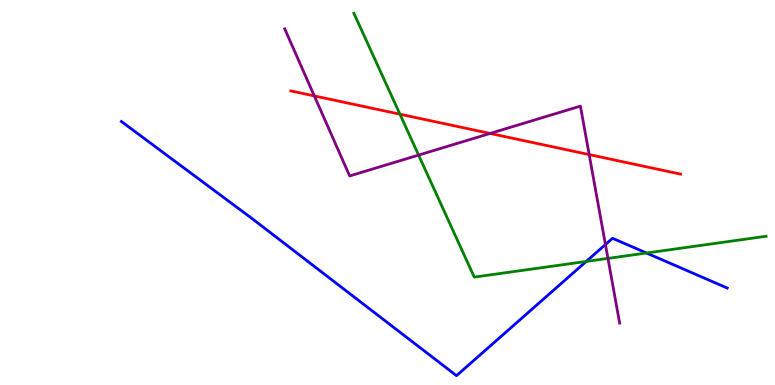[{'lines': ['blue', 'red'], 'intersections': []}, {'lines': ['green', 'red'], 'intersections': [{'x': 5.16, 'y': 7.03}]}, {'lines': ['purple', 'red'], 'intersections': [{'x': 4.06, 'y': 7.51}, {'x': 6.32, 'y': 6.53}, {'x': 7.6, 'y': 5.98}]}, {'lines': ['blue', 'green'], 'intersections': [{'x': 7.56, 'y': 3.21}, {'x': 8.34, 'y': 3.43}]}, {'lines': ['blue', 'purple'], 'intersections': [{'x': 7.81, 'y': 3.65}]}, {'lines': ['green', 'purple'], 'intersections': [{'x': 5.4, 'y': 5.97}, {'x': 7.84, 'y': 3.29}]}]